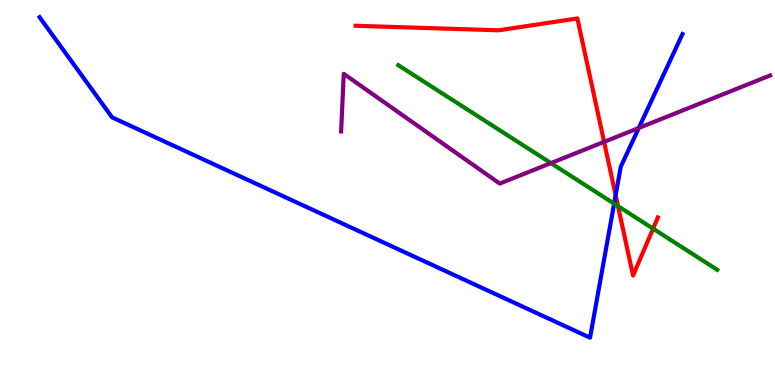[{'lines': ['blue', 'red'], 'intersections': [{'x': 7.94, 'y': 4.93}]}, {'lines': ['green', 'red'], 'intersections': [{'x': 7.97, 'y': 4.65}, {'x': 8.43, 'y': 4.06}]}, {'lines': ['purple', 'red'], 'intersections': [{'x': 7.79, 'y': 6.32}]}, {'lines': ['blue', 'green'], 'intersections': [{'x': 7.92, 'y': 4.71}]}, {'lines': ['blue', 'purple'], 'intersections': [{'x': 8.24, 'y': 6.68}]}, {'lines': ['green', 'purple'], 'intersections': [{'x': 7.11, 'y': 5.76}]}]